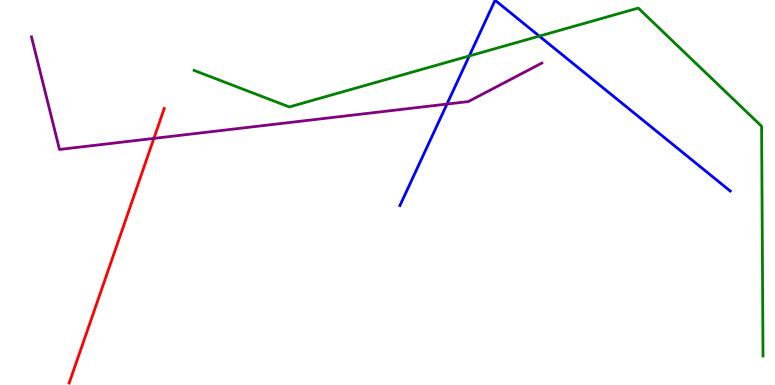[{'lines': ['blue', 'red'], 'intersections': []}, {'lines': ['green', 'red'], 'intersections': []}, {'lines': ['purple', 'red'], 'intersections': [{'x': 1.99, 'y': 6.41}]}, {'lines': ['blue', 'green'], 'intersections': [{'x': 6.06, 'y': 8.55}, {'x': 6.96, 'y': 9.06}]}, {'lines': ['blue', 'purple'], 'intersections': [{'x': 5.77, 'y': 7.3}]}, {'lines': ['green', 'purple'], 'intersections': []}]